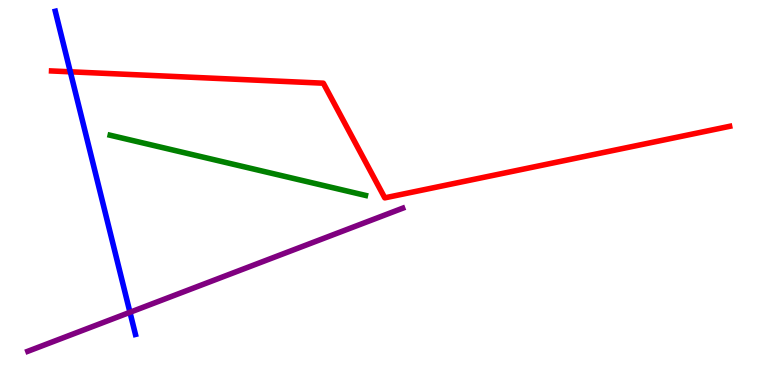[{'lines': ['blue', 'red'], 'intersections': [{'x': 0.907, 'y': 8.14}]}, {'lines': ['green', 'red'], 'intersections': []}, {'lines': ['purple', 'red'], 'intersections': []}, {'lines': ['blue', 'green'], 'intersections': []}, {'lines': ['blue', 'purple'], 'intersections': [{'x': 1.68, 'y': 1.89}]}, {'lines': ['green', 'purple'], 'intersections': []}]